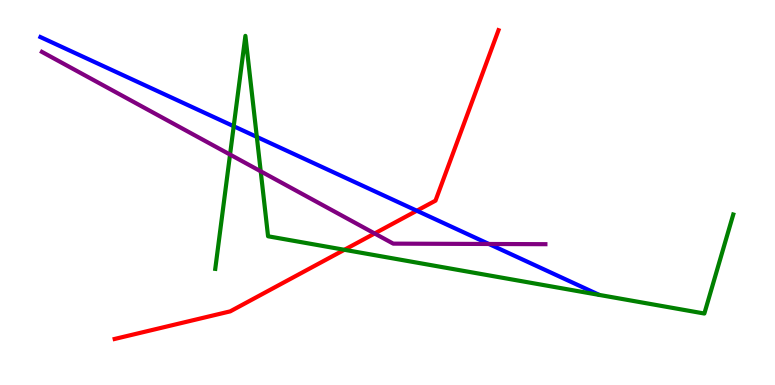[{'lines': ['blue', 'red'], 'intersections': [{'x': 5.38, 'y': 4.53}]}, {'lines': ['green', 'red'], 'intersections': [{'x': 4.44, 'y': 3.51}]}, {'lines': ['purple', 'red'], 'intersections': [{'x': 4.83, 'y': 3.94}]}, {'lines': ['blue', 'green'], 'intersections': [{'x': 3.02, 'y': 6.72}, {'x': 3.31, 'y': 6.44}]}, {'lines': ['blue', 'purple'], 'intersections': [{'x': 6.31, 'y': 3.66}]}, {'lines': ['green', 'purple'], 'intersections': [{'x': 2.97, 'y': 5.99}, {'x': 3.36, 'y': 5.55}]}]